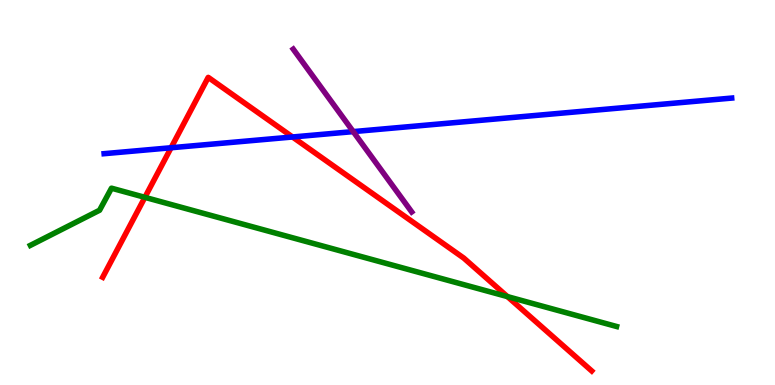[{'lines': ['blue', 'red'], 'intersections': [{'x': 2.21, 'y': 6.16}, {'x': 3.77, 'y': 6.44}]}, {'lines': ['green', 'red'], 'intersections': [{'x': 1.87, 'y': 4.87}, {'x': 6.55, 'y': 2.3}]}, {'lines': ['purple', 'red'], 'intersections': []}, {'lines': ['blue', 'green'], 'intersections': []}, {'lines': ['blue', 'purple'], 'intersections': [{'x': 4.56, 'y': 6.58}]}, {'lines': ['green', 'purple'], 'intersections': []}]